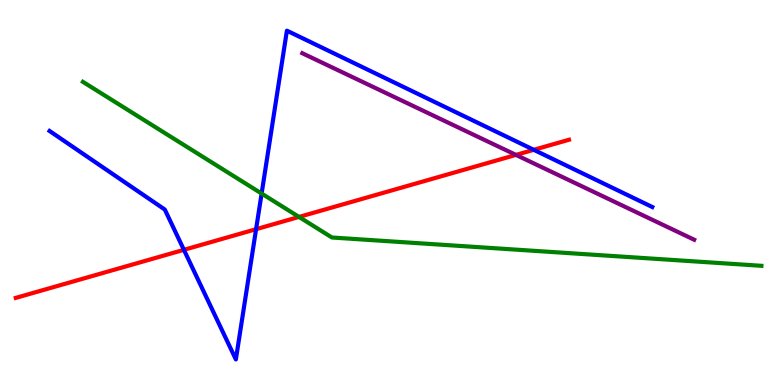[{'lines': ['blue', 'red'], 'intersections': [{'x': 2.37, 'y': 3.51}, {'x': 3.3, 'y': 4.05}, {'x': 6.89, 'y': 6.11}]}, {'lines': ['green', 'red'], 'intersections': [{'x': 3.86, 'y': 4.37}]}, {'lines': ['purple', 'red'], 'intersections': [{'x': 6.66, 'y': 5.98}]}, {'lines': ['blue', 'green'], 'intersections': [{'x': 3.38, 'y': 4.97}]}, {'lines': ['blue', 'purple'], 'intersections': []}, {'lines': ['green', 'purple'], 'intersections': []}]